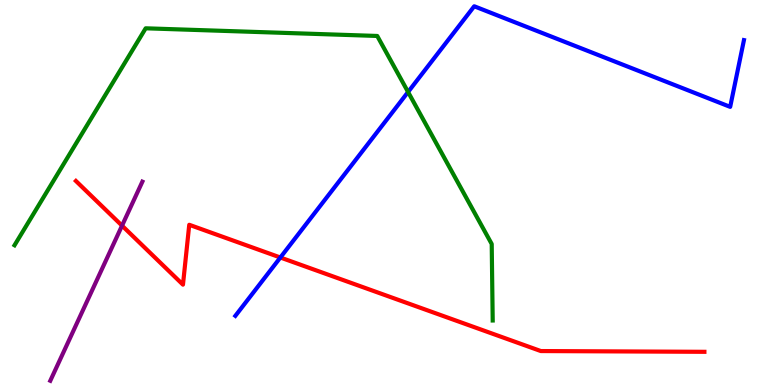[{'lines': ['blue', 'red'], 'intersections': [{'x': 3.62, 'y': 3.31}]}, {'lines': ['green', 'red'], 'intersections': []}, {'lines': ['purple', 'red'], 'intersections': [{'x': 1.57, 'y': 4.14}]}, {'lines': ['blue', 'green'], 'intersections': [{'x': 5.27, 'y': 7.61}]}, {'lines': ['blue', 'purple'], 'intersections': []}, {'lines': ['green', 'purple'], 'intersections': []}]